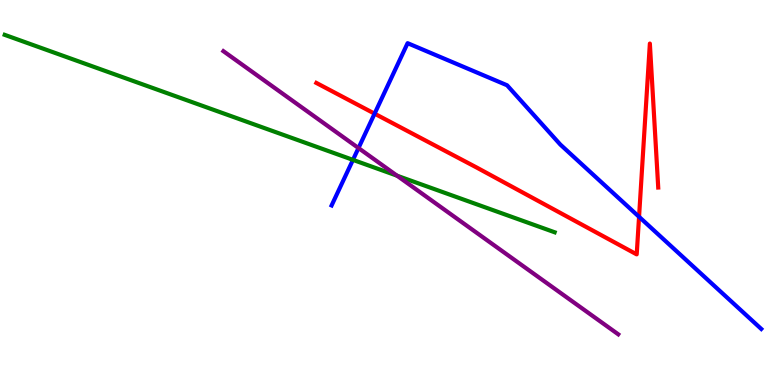[{'lines': ['blue', 'red'], 'intersections': [{'x': 4.83, 'y': 7.05}, {'x': 8.25, 'y': 4.37}]}, {'lines': ['green', 'red'], 'intersections': []}, {'lines': ['purple', 'red'], 'intersections': []}, {'lines': ['blue', 'green'], 'intersections': [{'x': 4.55, 'y': 5.85}]}, {'lines': ['blue', 'purple'], 'intersections': [{'x': 4.63, 'y': 6.15}]}, {'lines': ['green', 'purple'], 'intersections': [{'x': 5.12, 'y': 5.44}]}]